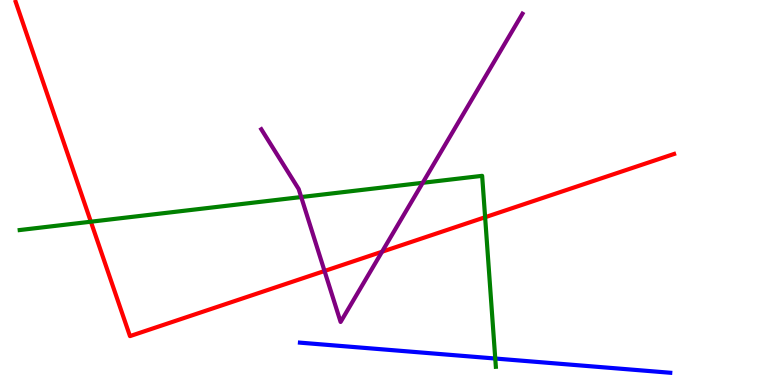[{'lines': ['blue', 'red'], 'intersections': []}, {'lines': ['green', 'red'], 'intersections': [{'x': 1.17, 'y': 4.24}, {'x': 6.26, 'y': 4.36}]}, {'lines': ['purple', 'red'], 'intersections': [{'x': 4.19, 'y': 2.96}, {'x': 4.93, 'y': 3.46}]}, {'lines': ['blue', 'green'], 'intersections': [{'x': 6.39, 'y': 0.688}]}, {'lines': ['blue', 'purple'], 'intersections': []}, {'lines': ['green', 'purple'], 'intersections': [{'x': 3.89, 'y': 4.88}, {'x': 5.45, 'y': 5.25}]}]